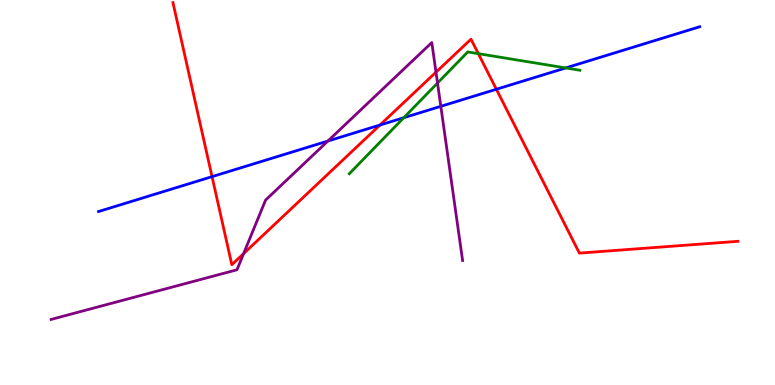[{'lines': ['blue', 'red'], 'intersections': [{'x': 2.74, 'y': 5.41}, {'x': 4.9, 'y': 6.75}, {'x': 6.4, 'y': 7.68}]}, {'lines': ['green', 'red'], 'intersections': [{'x': 6.17, 'y': 8.61}]}, {'lines': ['purple', 'red'], 'intersections': [{'x': 3.14, 'y': 3.41}, {'x': 5.63, 'y': 8.13}]}, {'lines': ['blue', 'green'], 'intersections': [{'x': 5.21, 'y': 6.94}, {'x': 7.3, 'y': 8.24}]}, {'lines': ['blue', 'purple'], 'intersections': [{'x': 4.23, 'y': 6.34}, {'x': 5.69, 'y': 7.24}]}, {'lines': ['green', 'purple'], 'intersections': [{'x': 5.65, 'y': 7.84}]}]